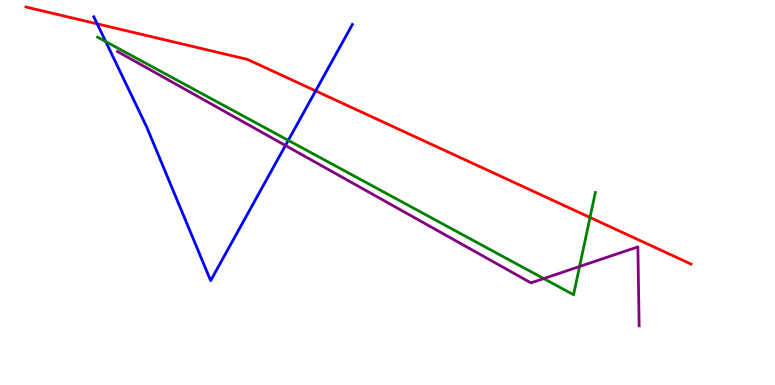[{'lines': ['blue', 'red'], 'intersections': [{'x': 1.25, 'y': 9.38}, {'x': 4.07, 'y': 7.64}]}, {'lines': ['green', 'red'], 'intersections': [{'x': 7.61, 'y': 4.35}]}, {'lines': ['purple', 'red'], 'intersections': []}, {'lines': ['blue', 'green'], 'intersections': [{'x': 1.36, 'y': 8.92}, {'x': 3.72, 'y': 6.35}]}, {'lines': ['blue', 'purple'], 'intersections': [{'x': 3.68, 'y': 6.22}]}, {'lines': ['green', 'purple'], 'intersections': [{'x': 7.02, 'y': 2.76}, {'x': 7.48, 'y': 3.08}]}]